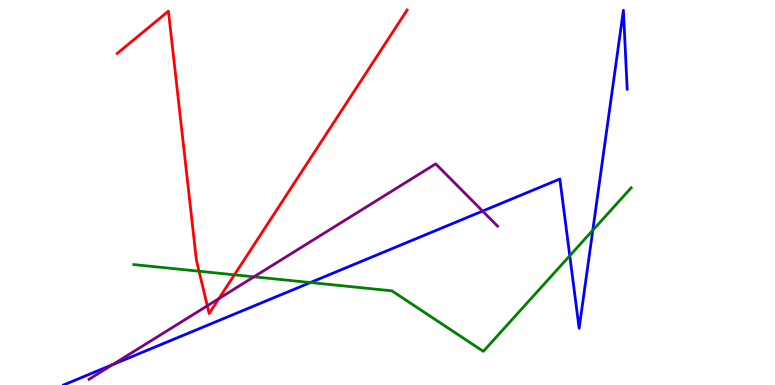[{'lines': ['blue', 'red'], 'intersections': []}, {'lines': ['green', 'red'], 'intersections': [{'x': 2.57, 'y': 2.96}, {'x': 3.02, 'y': 2.86}]}, {'lines': ['purple', 'red'], 'intersections': [{'x': 2.67, 'y': 2.06}, {'x': 2.82, 'y': 2.24}]}, {'lines': ['blue', 'green'], 'intersections': [{'x': 4.01, 'y': 2.66}, {'x': 7.35, 'y': 3.36}, {'x': 7.65, 'y': 4.02}]}, {'lines': ['blue', 'purple'], 'intersections': [{'x': 1.45, 'y': 0.53}, {'x': 6.23, 'y': 4.52}]}, {'lines': ['green', 'purple'], 'intersections': [{'x': 3.28, 'y': 2.81}]}]